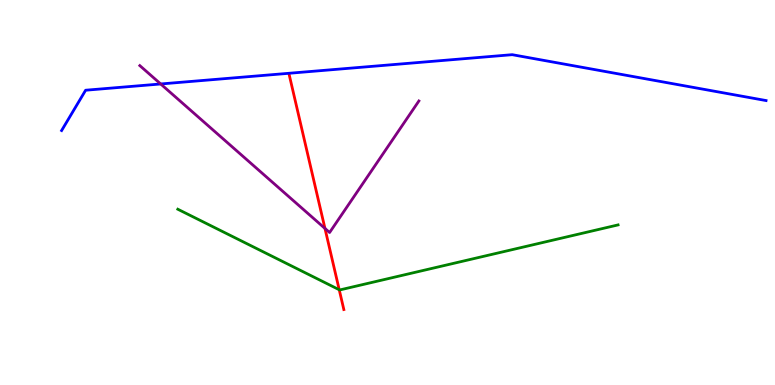[{'lines': ['blue', 'red'], 'intersections': []}, {'lines': ['green', 'red'], 'intersections': [{'x': 4.38, 'y': 2.47}]}, {'lines': ['purple', 'red'], 'intersections': [{'x': 4.19, 'y': 4.07}]}, {'lines': ['blue', 'green'], 'intersections': []}, {'lines': ['blue', 'purple'], 'intersections': [{'x': 2.07, 'y': 7.82}]}, {'lines': ['green', 'purple'], 'intersections': []}]